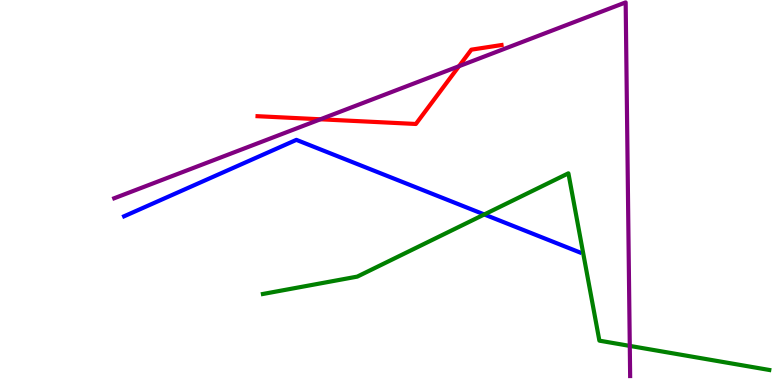[{'lines': ['blue', 'red'], 'intersections': []}, {'lines': ['green', 'red'], 'intersections': []}, {'lines': ['purple', 'red'], 'intersections': [{'x': 4.13, 'y': 6.9}, {'x': 5.92, 'y': 8.28}]}, {'lines': ['blue', 'green'], 'intersections': [{'x': 6.25, 'y': 4.43}]}, {'lines': ['blue', 'purple'], 'intersections': []}, {'lines': ['green', 'purple'], 'intersections': [{'x': 8.13, 'y': 1.02}]}]